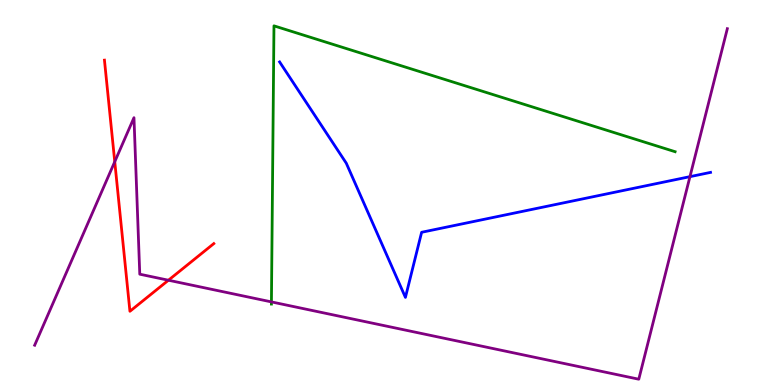[{'lines': ['blue', 'red'], 'intersections': []}, {'lines': ['green', 'red'], 'intersections': []}, {'lines': ['purple', 'red'], 'intersections': [{'x': 1.48, 'y': 5.8}, {'x': 2.17, 'y': 2.72}]}, {'lines': ['blue', 'green'], 'intersections': []}, {'lines': ['blue', 'purple'], 'intersections': [{'x': 8.9, 'y': 5.41}]}, {'lines': ['green', 'purple'], 'intersections': [{'x': 3.5, 'y': 2.16}]}]